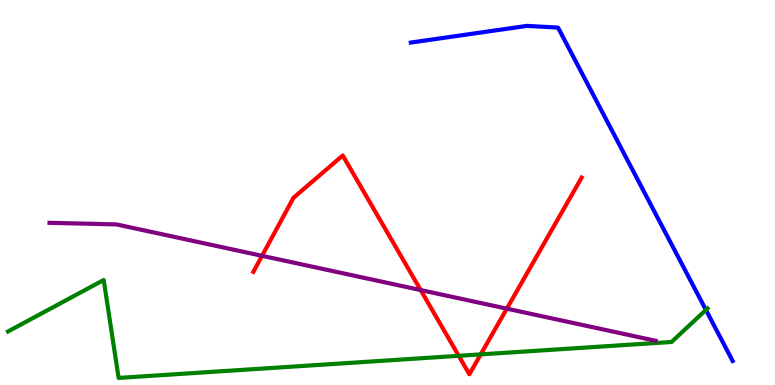[{'lines': ['blue', 'red'], 'intersections': []}, {'lines': ['green', 'red'], 'intersections': [{'x': 5.92, 'y': 0.758}, {'x': 6.2, 'y': 0.795}]}, {'lines': ['purple', 'red'], 'intersections': [{'x': 3.38, 'y': 3.36}, {'x': 5.43, 'y': 2.47}, {'x': 6.54, 'y': 1.98}]}, {'lines': ['blue', 'green'], 'intersections': [{'x': 9.11, 'y': 1.95}]}, {'lines': ['blue', 'purple'], 'intersections': []}, {'lines': ['green', 'purple'], 'intersections': []}]